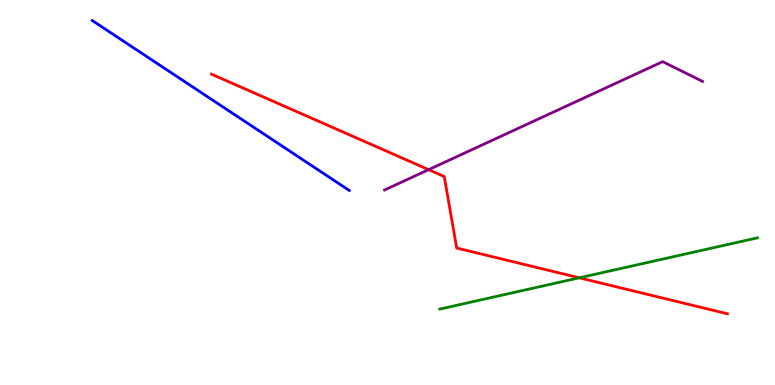[{'lines': ['blue', 'red'], 'intersections': []}, {'lines': ['green', 'red'], 'intersections': [{'x': 7.47, 'y': 2.78}]}, {'lines': ['purple', 'red'], 'intersections': [{'x': 5.53, 'y': 5.59}]}, {'lines': ['blue', 'green'], 'intersections': []}, {'lines': ['blue', 'purple'], 'intersections': []}, {'lines': ['green', 'purple'], 'intersections': []}]